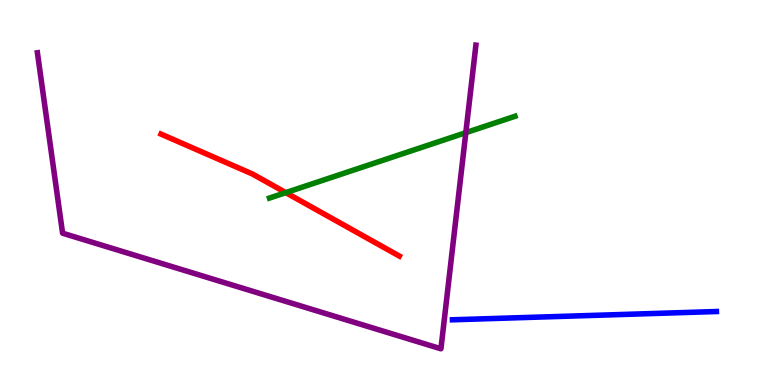[{'lines': ['blue', 'red'], 'intersections': []}, {'lines': ['green', 'red'], 'intersections': [{'x': 3.69, 'y': 5.0}]}, {'lines': ['purple', 'red'], 'intersections': []}, {'lines': ['blue', 'green'], 'intersections': []}, {'lines': ['blue', 'purple'], 'intersections': []}, {'lines': ['green', 'purple'], 'intersections': [{'x': 6.01, 'y': 6.55}]}]